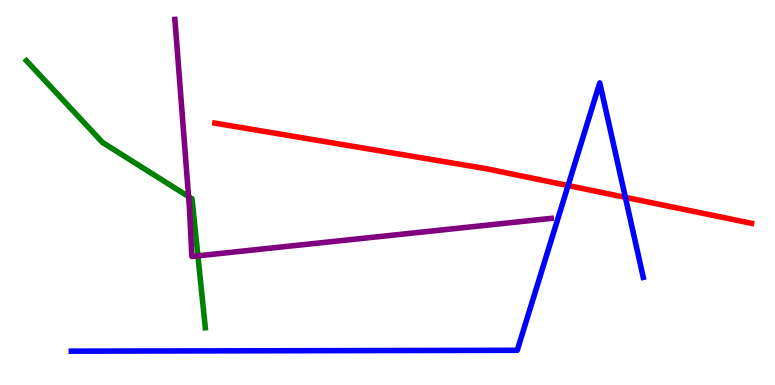[{'lines': ['blue', 'red'], 'intersections': [{'x': 7.33, 'y': 5.18}, {'x': 8.07, 'y': 4.87}]}, {'lines': ['green', 'red'], 'intersections': []}, {'lines': ['purple', 'red'], 'intersections': []}, {'lines': ['blue', 'green'], 'intersections': []}, {'lines': ['blue', 'purple'], 'intersections': []}, {'lines': ['green', 'purple'], 'intersections': [{'x': 2.43, 'y': 4.89}, {'x': 2.55, 'y': 3.35}]}]